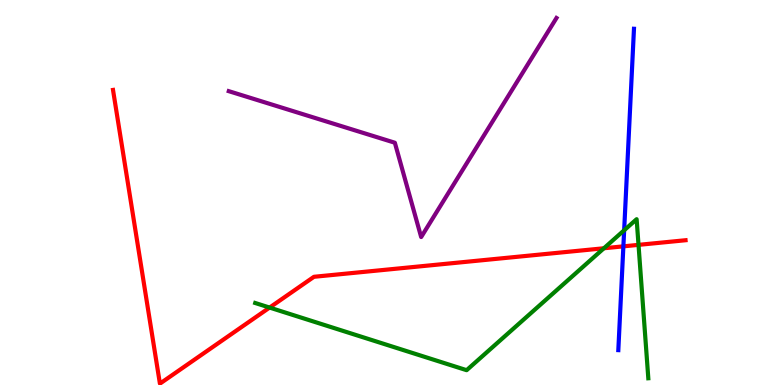[{'lines': ['blue', 'red'], 'intersections': [{'x': 8.04, 'y': 3.6}]}, {'lines': ['green', 'red'], 'intersections': [{'x': 3.48, 'y': 2.01}, {'x': 7.79, 'y': 3.55}, {'x': 8.24, 'y': 3.64}]}, {'lines': ['purple', 'red'], 'intersections': []}, {'lines': ['blue', 'green'], 'intersections': [{'x': 8.05, 'y': 4.02}]}, {'lines': ['blue', 'purple'], 'intersections': []}, {'lines': ['green', 'purple'], 'intersections': []}]